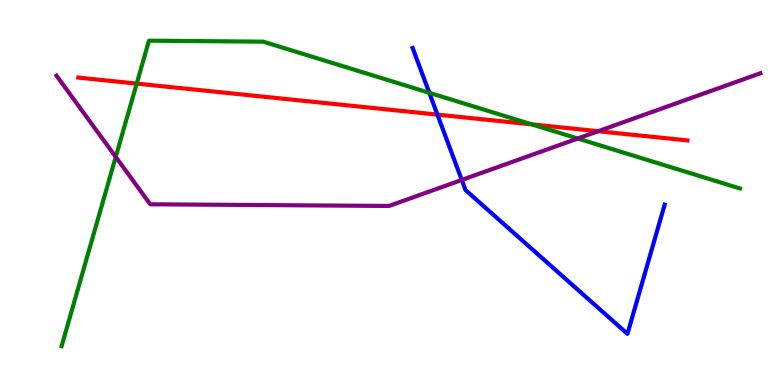[{'lines': ['blue', 'red'], 'intersections': [{'x': 5.64, 'y': 7.02}]}, {'lines': ['green', 'red'], 'intersections': [{'x': 1.76, 'y': 7.83}, {'x': 6.86, 'y': 6.77}]}, {'lines': ['purple', 'red'], 'intersections': [{'x': 7.72, 'y': 6.59}]}, {'lines': ['blue', 'green'], 'intersections': [{'x': 5.54, 'y': 7.59}]}, {'lines': ['blue', 'purple'], 'intersections': [{'x': 5.96, 'y': 5.33}]}, {'lines': ['green', 'purple'], 'intersections': [{'x': 1.49, 'y': 5.92}, {'x': 7.45, 'y': 6.4}]}]